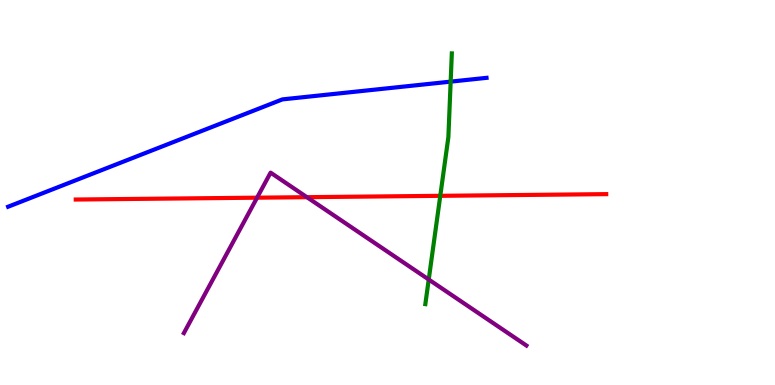[{'lines': ['blue', 'red'], 'intersections': []}, {'lines': ['green', 'red'], 'intersections': [{'x': 5.68, 'y': 4.91}]}, {'lines': ['purple', 'red'], 'intersections': [{'x': 3.32, 'y': 4.87}, {'x': 3.96, 'y': 4.88}]}, {'lines': ['blue', 'green'], 'intersections': [{'x': 5.81, 'y': 7.88}]}, {'lines': ['blue', 'purple'], 'intersections': []}, {'lines': ['green', 'purple'], 'intersections': [{'x': 5.53, 'y': 2.74}]}]